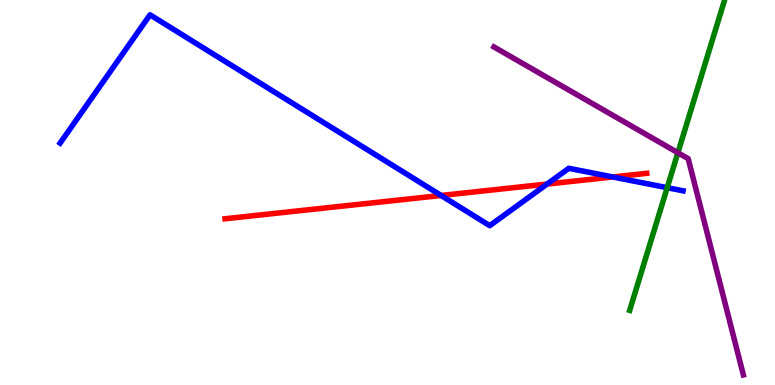[{'lines': ['blue', 'red'], 'intersections': [{'x': 5.69, 'y': 4.92}, {'x': 7.06, 'y': 5.22}, {'x': 7.91, 'y': 5.4}]}, {'lines': ['green', 'red'], 'intersections': []}, {'lines': ['purple', 'red'], 'intersections': []}, {'lines': ['blue', 'green'], 'intersections': [{'x': 8.61, 'y': 5.12}]}, {'lines': ['blue', 'purple'], 'intersections': []}, {'lines': ['green', 'purple'], 'intersections': [{'x': 8.75, 'y': 6.03}]}]